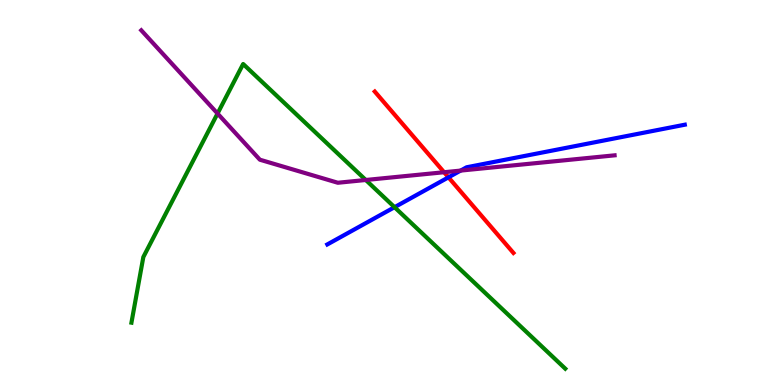[{'lines': ['blue', 'red'], 'intersections': [{'x': 5.79, 'y': 5.39}]}, {'lines': ['green', 'red'], 'intersections': []}, {'lines': ['purple', 'red'], 'intersections': [{'x': 5.73, 'y': 5.53}]}, {'lines': ['blue', 'green'], 'intersections': [{'x': 5.09, 'y': 4.62}]}, {'lines': ['blue', 'purple'], 'intersections': [{'x': 5.94, 'y': 5.57}]}, {'lines': ['green', 'purple'], 'intersections': [{'x': 2.81, 'y': 7.05}, {'x': 4.72, 'y': 5.32}]}]